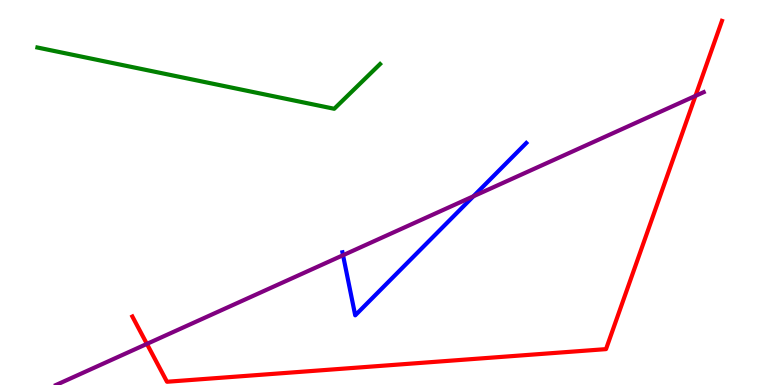[{'lines': ['blue', 'red'], 'intersections': []}, {'lines': ['green', 'red'], 'intersections': []}, {'lines': ['purple', 'red'], 'intersections': [{'x': 1.9, 'y': 1.07}, {'x': 8.97, 'y': 7.51}]}, {'lines': ['blue', 'green'], 'intersections': []}, {'lines': ['blue', 'purple'], 'intersections': [{'x': 4.43, 'y': 3.37}, {'x': 6.11, 'y': 4.9}]}, {'lines': ['green', 'purple'], 'intersections': []}]